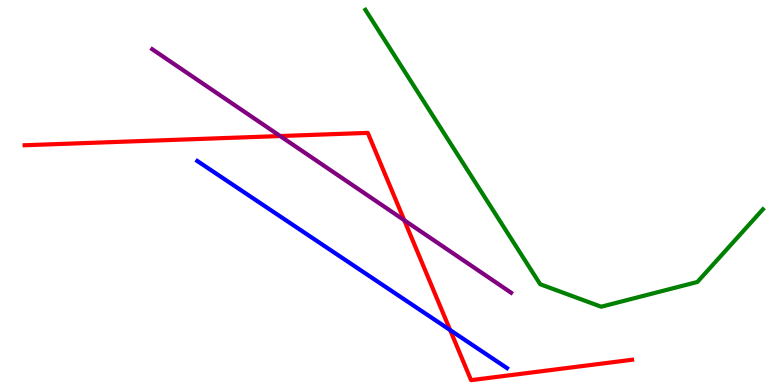[{'lines': ['blue', 'red'], 'intersections': [{'x': 5.81, 'y': 1.43}]}, {'lines': ['green', 'red'], 'intersections': []}, {'lines': ['purple', 'red'], 'intersections': [{'x': 3.62, 'y': 6.47}, {'x': 5.22, 'y': 4.28}]}, {'lines': ['blue', 'green'], 'intersections': []}, {'lines': ['blue', 'purple'], 'intersections': []}, {'lines': ['green', 'purple'], 'intersections': []}]